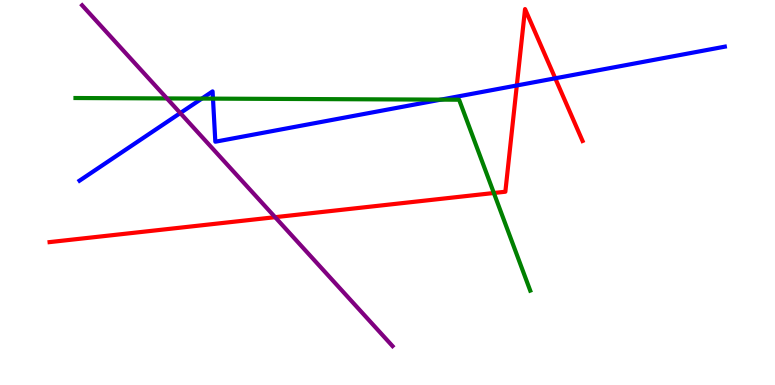[{'lines': ['blue', 'red'], 'intersections': [{'x': 6.67, 'y': 7.78}, {'x': 7.16, 'y': 7.97}]}, {'lines': ['green', 'red'], 'intersections': [{'x': 6.37, 'y': 4.99}]}, {'lines': ['purple', 'red'], 'intersections': [{'x': 3.55, 'y': 4.36}]}, {'lines': ['blue', 'green'], 'intersections': [{'x': 2.6, 'y': 7.44}, {'x': 2.75, 'y': 7.44}, {'x': 5.69, 'y': 7.41}]}, {'lines': ['blue', 'purple'], 'intersections': [{'x': 2.33, 'y': 7.06}]}, {'lines': ['green', 'purple'], 'intersections': [{'x': 2.15, 'y': 7.44}]}]